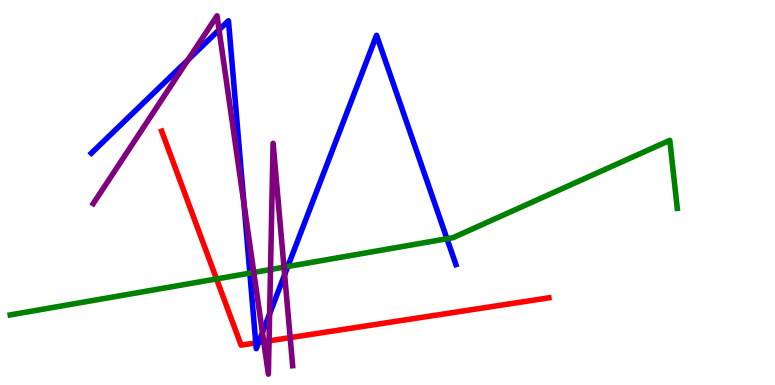[{'lines': ['blue', 'red'], 'intersections': [{'x': 3.3, 'y': 1.09}, {'x': 3.34, 'y': 1.1}]}, {'lines': ['green', 'red'], 'intersections': [{'x': 2.79, 'y': 2.75}]}, {'lines': ['purple', 'red'], 'intersections': [{'x': 3.4, 'y': 1.13}, {'x': 3.47, 'y': 1.15}, {'x': 3.74, 'y': 1.23}]}, {'lines': ['blue', 'green'], 'intersections': [{'x': 3.22, 'y': 2.91}, {'x': 3.71, 'y': 3.08}, {'x': 5.77, 'y': 3.8}]}, {'lines': ['blue', 'purple'], 'intersections': [{'x': 2.43, 'y': 8.45}, {'x': 2.83, 'y': 9.22}, {'x': 3.15, 'y': 4.71}, {'x': 3.39, 'y': 1.36}, {'x': 3.48, 'y': 1.85}, {'x': 3.67, 'y': 2.87}]}, {'lines': ['green', 'purple'], 'intersections': [{'x': 3.27, 'y': 2.92}, {'x': 3.49, 'y': 3.0}, {'x': 3.66, 'y': 3.06}]}]